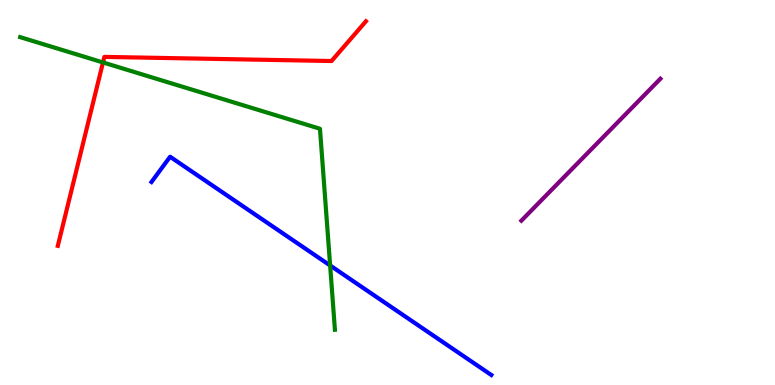[{'lines': ['blue', 'red'], 'intersections': []}, {'lines': ['green', 'red'], 'intersections': [{'x': 1.33, 'y': 8.38}]}, {'lines': ['purple', 'red'], 'intersections': []}, {'lines': ['blue', 'green'], 'intersections': [{'x': 4.26, 'y': 3.1}]}, {'lines': ['blue', 'purple'], 'intersections': []}, {'lines': ['green', 'purple'], 'intersections': []}]